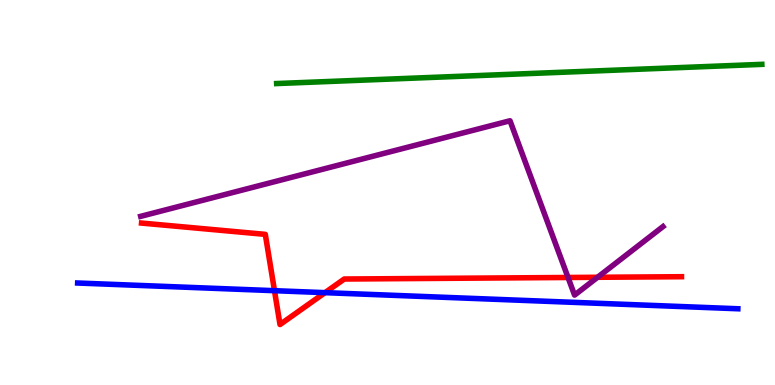[{'lines': ['blue', 'red'], 'intersections': [{'x': 3.54, 'y': 2.45}, {'x': 4.19, 'y': 2.4}]}, {'lines': ['green', 'red'], 'intersections': []}, {'lines': ['purple', 'red'], 'intersections': [{'x': 7.33, 'y': 2.79}, {'x': 7.71, 'y': 2.8}]}, {'lines': ['blue', 'green'], 'intersections': []}, {'lines': ['blue', 'purple'], 'intersections': []}, {'lines': ['green', 'purple'], 'intersections': []}]